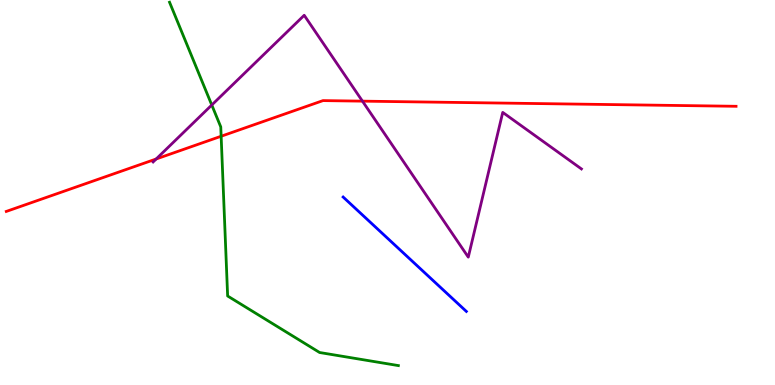[{'lines': ['blue', 'red'], 'intersections': []}, {'lines': ['green', 'red'], 'intersections': [{'x': 2.85, 'y': 6.46}]}, {'lines': ['purple', 'red'], 'intersections': [{'x': 2.02, 'y': 5.87}, {'x': 4.68, 'y': 7.37}]}, {'lines': ['blue', 'green'], 'intersections': []}, {'lines': ['blue', 'purple'], 'intersections': []}, {'lines': ['green', 'purple'], 'intersections': [{'x': 2.73, 'y': 7.27}]}]